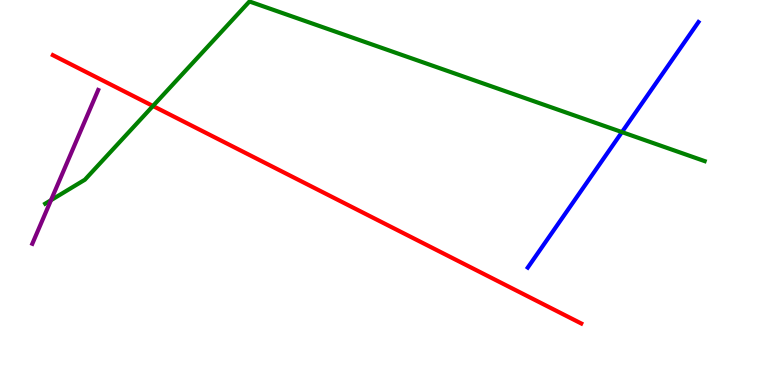[{'lines': ['blue', 'red'], 'intersections': []}, {'lines': ['green', 'red'], 'intersections': [{'x': 1.97, 'y': 7.25}]}, {'lines': ['purple', 'red'], 'intersections': []}, {'lines': ['blue', 'green'], 'intersections': [{'x': 8.03, 'y': 6.57}]}, {'lines': ['blue', 'purple'], 'intersections': []}, {'lines': ['green', 'purple'], 'intersections': [{'x': 0.658, 'y': 4.8}]}]